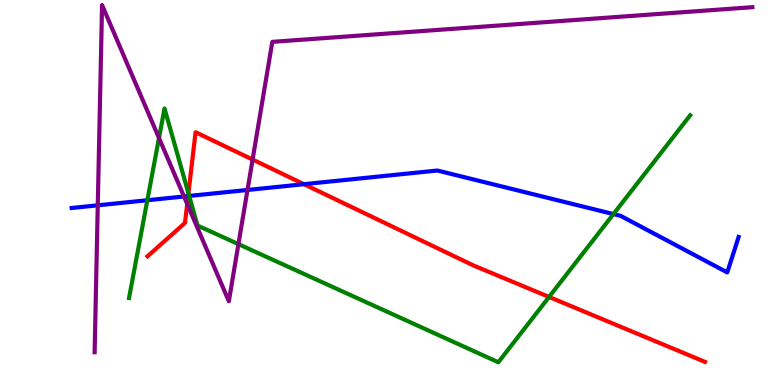[{'lines': ['blue', 'red'], 'intersections': [{'x': 2.43, 'y': 4.91}, {'x': 3.92, 'y': 5.22}]}, {'lines': ['green', 'red'], 'intersections': [{'x': 2.43, 'y': 4.98}, {'x': 7.08, 'y': 2.29}]}, {'lines': ['purple', 'red'], 'intersections': [{'x': 2.42, 'y': 4.7}, {'x': 3.26, 'y': 5.86}]}, {'lines': ['blue', 'green'], 'intersections': [{'x': 1.9, 'y': 4.8}, {'x': 2.44, 'y': 4.91}, {'x': 7.92, 'y': 4.44}]}, {'lines': ['blue', 'purple'], 'intersections': [{'x': 1.26, 'y': 4.67}, {'x': 2.37, 'y': 4.9}, {'x': 3.19, 'y': 5.07}]}, {'lines': ['green', 'purple'], 'intersections': [{'x': 2.05, 'y': 6.41}, {'x': 3.08, 'y': 3.66}]}]